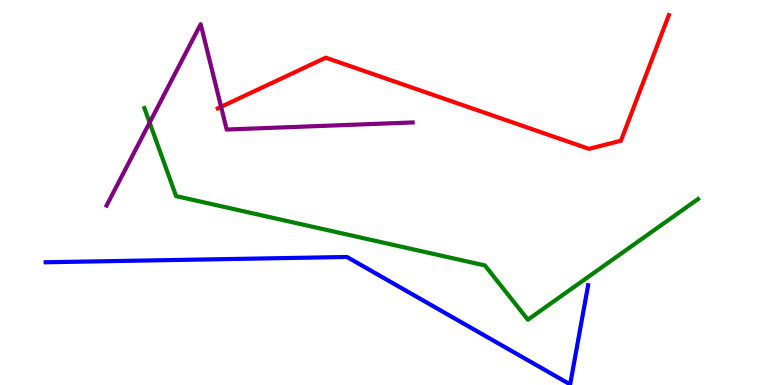[{'lines': ['blue', 'red'], 'intersections': []}, {'lines': ['green', 'red'], 'intersections': []}, {'lines': ['purple', 'red'], 'intersections': [{'x': 2.85, 'y': 7.23}]}, {'lines': ['blue', 'green'], 'intersections': []}, {'lines': ['blue', 'purple'], 'intersections': []}, {'lines': ['green', 'purple'], 'intersections': [{'x': 1.93, 'y': 6.82}]}]